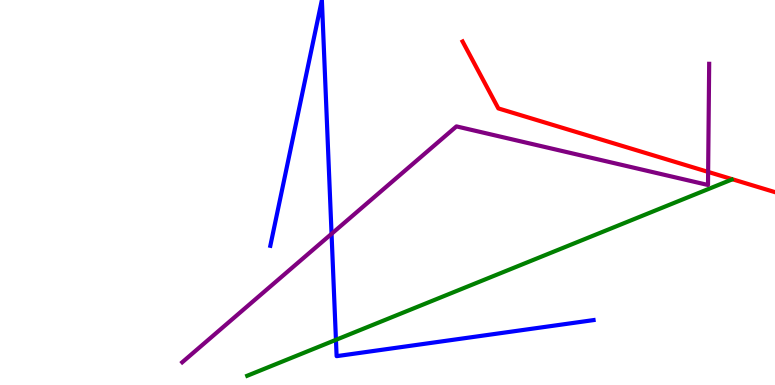[{'lines': ['blue', 'red'], 'intersections': []}, {'lines': ['green', 'red'], 'intersections': []}, {'lines': ['purple', 'red'], 'intersections': [{'x': 9.14, 'y': 5.53}]}, {'lines': ['blue', 'green'], 'intersections': [{'x': 4.33, 'y': 1.17}]}, {'lines': ['blue', 'purple'], 'intersections': [{'x': 4.28, 'y': 3.93}]}, {'lines': ['green', 'purple'], 'intersections': []}]